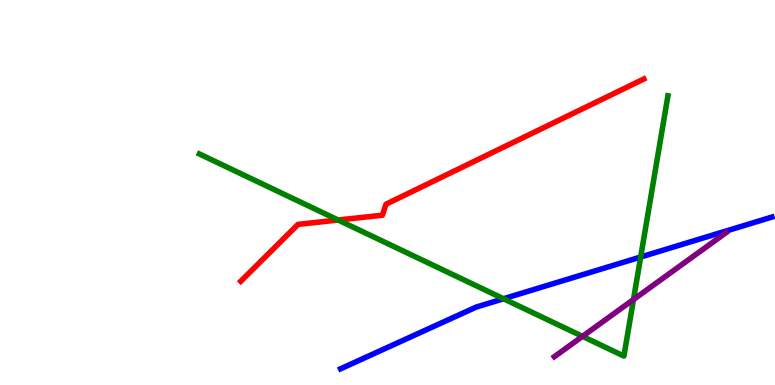[{'lines': ['blue', 'red'], 'intersections': []}, {'lines': ['green', 'red'], 'intersections': [{'x': 4.36, 'y': 4.29}]}, {'lines': ['purple', 'red'], 'intersections': []}, {'lines': ['blue', 'green'], 'intersections': [{'x': 6.5, 'y': 2.24}, {'x': 8.27, 'y': 3.32}]}, {'lines': ['blue', 'purple'], 'intersections': []}, {'lines': ['green', 'purple'], 'intersections': [{'x': 7.52, 'y': 1.26}, {'x': 8.17, 'y': 2.22}]}]